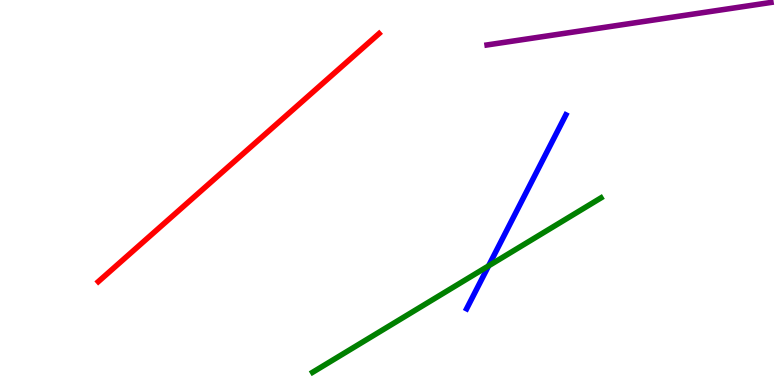[{'lines': ['blue', 'red'], 'intersections': []}, {'lines': ['green', 'red'], 'intersections': []}, {'lines': ['purple', 'red'], 'intersections': []}, {'lines': ['blue', 'green'], 'intersections': [{'x': 6.3, 'y': 3.09}]}, {'lines': ['blue', 'purple'], 'intersections': []}, {'lines': ['green', 'purple'], 'intersections': []}]